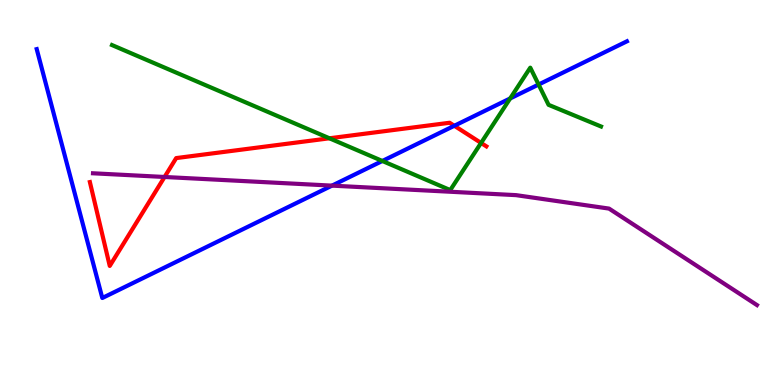[{'lines': ['blue', 'red'], 'intersections': [{'x': 5.86, 'y': 6.73}]}, {'lines': ['green', 'red'], 'intersections': [{'x': 4.25, 'y': 6.41}, {'x': 6.21, 'y': 6.29}]}, {'lines': ['purple', 'red'], 'intersections': [{'x': 2.12, 'y': 5.4}]}, {'lines': ['blue', 'green'], 'intersections': [{'x': 4.93, 'y': 5.82}, {'x': 6.58, 'y': 7.44}, {'x': 6.95, 'y': 7.8}]}, {'lines': ['blue', 'purple'], 'intersections': [{'x': 4.28, 'y': 5.18}]}, {'lines': ['green', 'purple'], 'intersections': []}]